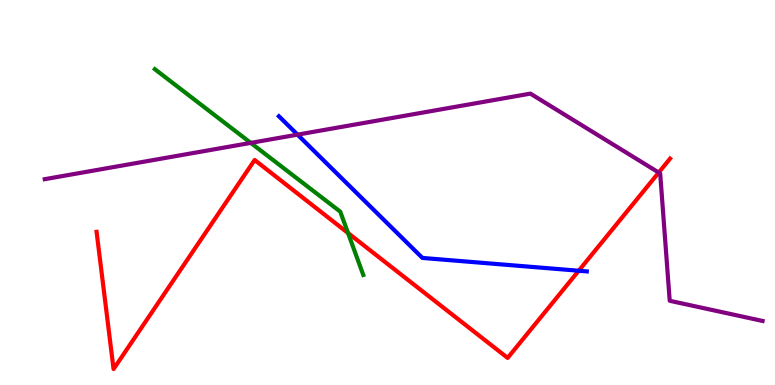[{'lines': ['blue', 'red'], 'intersections': [{'x': 7.47, 'y': 2.97}]}, {'lines': ['green', 'red'], 'intersections': [{'x': 4.49, 'y': 3.95}]}, {'lines': ['purple', 'red'], 'intersections': [{'x': 8.5, 'y': 5.52}]}, {'lines': ['blue', 'green'], 'intersections': []}, {'lines': ['blue', 'purple'], 'intersections': [{'x': 3.84, 'y': 6.5}]}, {'lines': ['green', 'purple'], 'intersections': [{'x': 3.24, 'y': 6.29}]}]